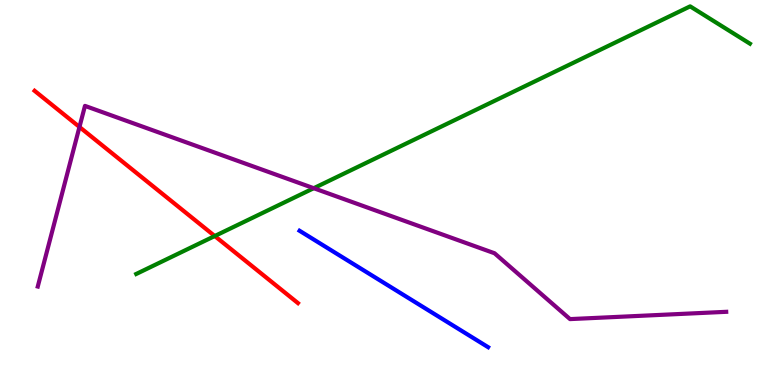[{'lines': ['blue', 'red'], 'intersections': []}, {'lines': ['green', 'red'], 'intersections': [{'x': 2.77, 'y': 3.87}]}, {'lines': ['purple', 'red'], 'intersections': [{'x': 1.03, 'y': 6.7}]}, {'lines': ['blue', 'green'], 'intersections': []}, {'lines': ['blue', 'purple'], 'intersections': []}, {'lines': ['green', 'purple'], 'intersections': [{'x': 4.05, 'y': 5.11}]}]